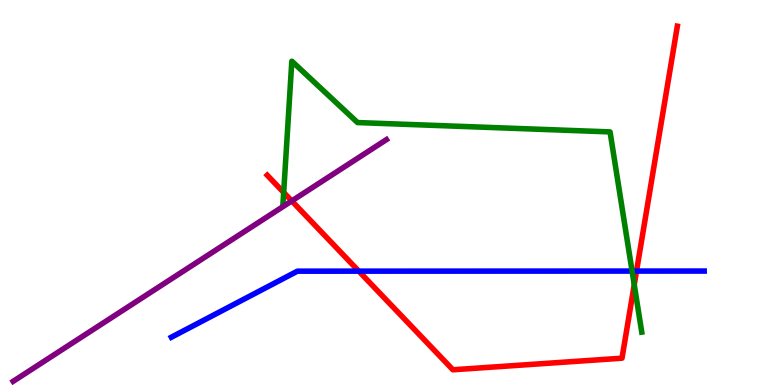[{'lines': ['blue', 'red'], 'intersections': [{'x': 4.63, 'y': 2.96}, {'x': 8.21, 'y': 2.96}]}, {'lines': ['green', 'red'], 'intersections': [{'x': 3.66, 'y': 5.0}, {'x': 8.18, 'y': 2.6}]}, {'lines': ['purple', 'red'], 'intersections': [{'x': 3.76, 'y': 4.78}]}, {'lines': ['blue', 'green'], 'intersections': [{'x': 8.16, 'y': 2.96}]}, {'lines': ['blue', 'purple'], 'intersections': []}, {'lines': ['green', 'purple'], 'intersections': []}]